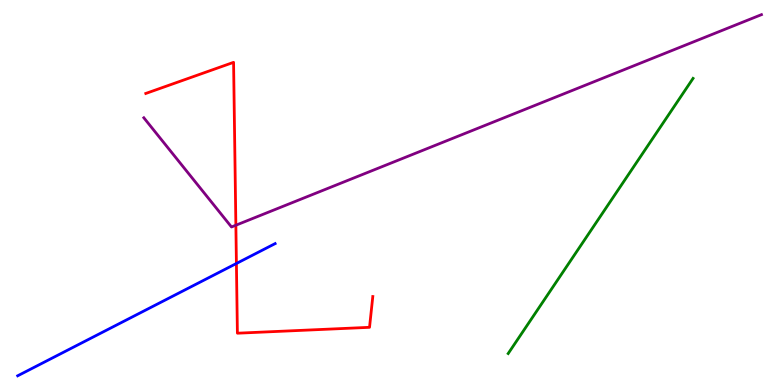[{'lines': ['blue', 'red'], 'intersections': [{'x': 3.05, 'y': 3.16}]}, {'lines': ['green', 'red'], 'intersections': []}, {'lines': ['purple', 'red'], 'intersections': [{'x': 3.04, 'y': 4.15}]}, {'lines': ['blue', 'green'], 'intersections': []}, {'lines': ['blue', 'purple'], 'intersections': []}, {'lines': ['green', 'purple'], 'intersections': []}]